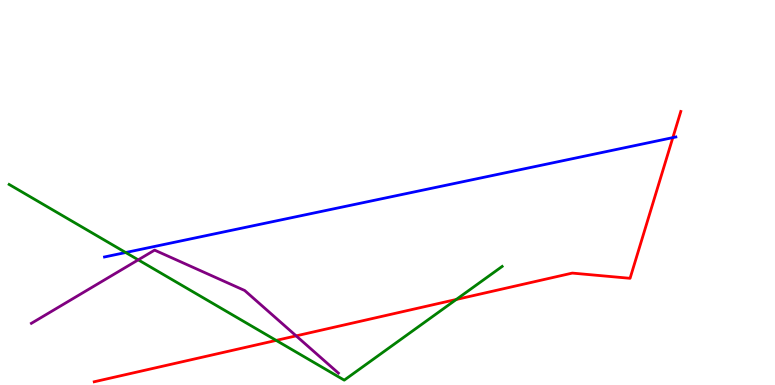[{'lines': ['blue', 'red'], 'intersections': [{'x': 8.68, 'y': 6.43}]}, {'lines': ['green', 'red'], 'intersections': [{'x': 3.56, 'y': 1.16}, {'x': 5.89, 'y': 2.22}]}, {'lines': ['purple', 'red'], 'intersections': [{'x': 3.82, 'y': 1.28}]}, {'lines': ['blue', 'green'], 'intersections': [{'x': 1.62, 'y': 3.44}]}, {'lines': ['blue', 'purple'], 'intersections': []}, {'lines': ['green', 'purple'], 'intersections': [{'x': 1.78, 'y': 3.25}]}]